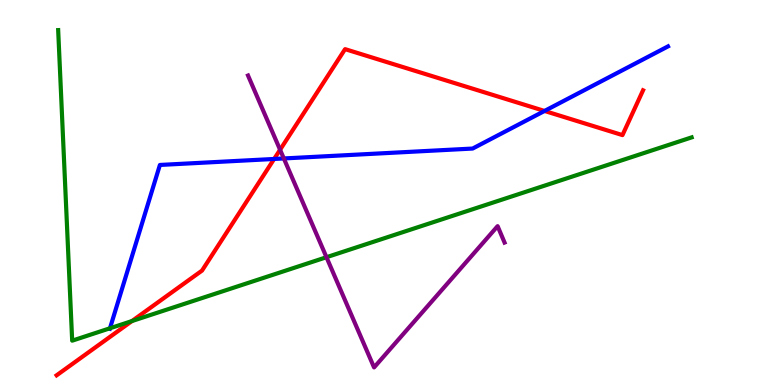[{'lines': ['blue', 'red'], 'intersections': [{'x': 3.54, 'y': 5.87}, {'x': 7.03, 'y': 7.12}]}, {'lines': ['green', 'red'], 'intersections': [{'x': 1.7, 'y': 1.66}]}, {'lines': ['purple', 'red'], 'intersections': [{'x': 3.61, 'y': 6.11}]}, {'lines': ['blue', 'green'], 'intersections': [{'x': 1.42, 'y': 1.47}]}, {'lines': ['blue', 'purple'], 'intersections': [{'x': 3.66, 'y': 5.88}]}, {'lines': ['green', 'purple'], 'intersections': [{'x': 4.21, 'y': 3.32}]}]